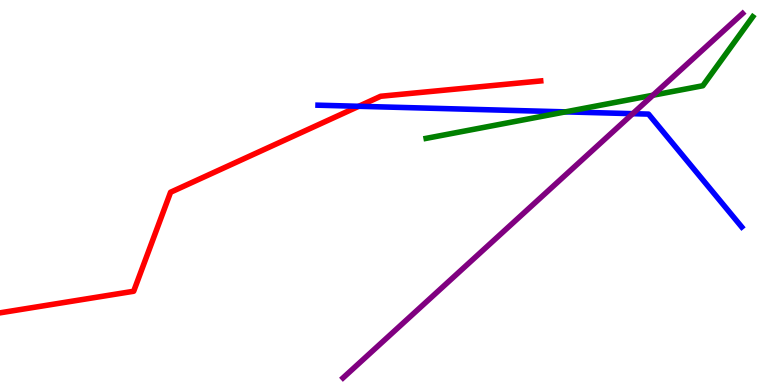[{'lines': ['blue', 'red'], 'intersections': [{'x': 4.63, 'y': 7.24}]}, {'lines': ['green', 'red'], 'intersections': []}, {'lines': ['purple', 'red'], 'intersections': []}, {'lines': ['blue', 'green'], 'intersections': [{'x': 7.3, 'y': 7.09}]}, {'lines': ['blue', 'purple'], 'intersections': [{'x': 8.16, 'y': 7.05}]}, {'lines': ['green', 'purple'], 'intersections': [{'x': 8.43, 'y': 7.53}]}]